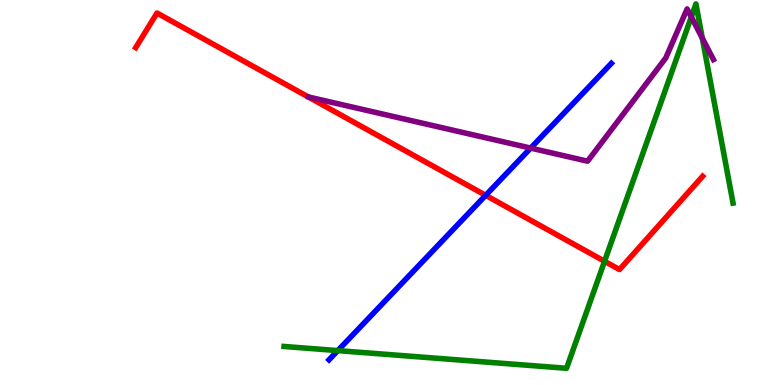[{'lines': ['blue', 'red'], 'intersections': [{'x': 6.27, 'y': 4.93}]}, {'lines': ['green', 'red'], 'intersections': [{'x': 7.8, 'y': 3.21}]}, {'lines': ['purple', 'red'], 'intersections': []}, {'lines': ['blue', 'green'], 'intersections': [{'x': 4.36, 'y': 0.893}]}, {'lines': ['blue', 'purple'], 'intersections': [{'x': 6.85, 'y': 6.15}]}, {'lines': ['green', 'purple'], 'intersections': [{'x': 8.92, 'y': 9.56}, {'x': 9.06, 'y': 9.01}]}]